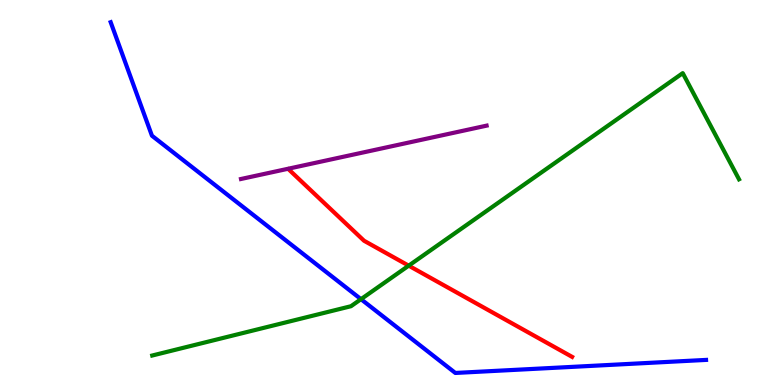[{'lines': ['blue', 'red'], 'intersections': []}, {'lines': ['green', 'red'], 'intersections': [{'x': 5.27, 'y': 3.1}]}, {'lines': ['purple', 'red'], 'intersections': []}, {'lines': ['blue', 'green'], 'intersections': [{'x': 4.66, 'y': 2.23}]}, {'lines': ['blue', 'purple'], 'intersections': []}, {'lines': ['green', 'purple'], 'intersections': []}]